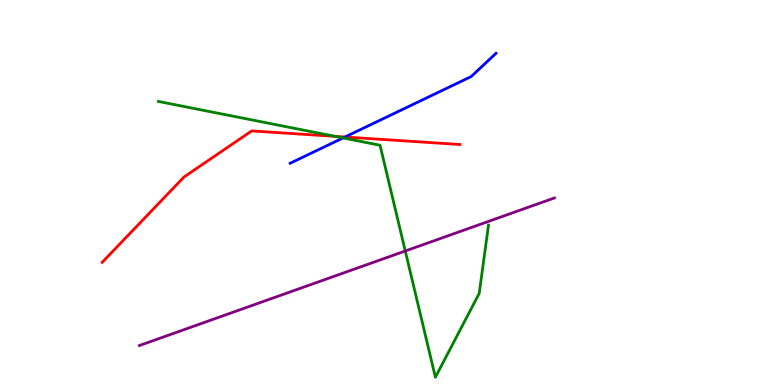[{'lines': ['blue', 'red'], 'intersections': [{'x': 4.45, 'y': 6.44}]}, {'lines': ['green', 'red'], 'intersections': [{'x': 4.32, 'y': 6.46}]}, {'lines': ['purple', 'red'], 'intersections': []}, {'lines': ['blue', 'green'], 'intersections': [{'x': 4.43, 'y': 6.42}]}, {'lines': ['blue', 'purple'], 'intersections': []}, {'lines': ['green', 'purple'], 'intersections': [{'x': 5.23, 'y': 3.48}]}]